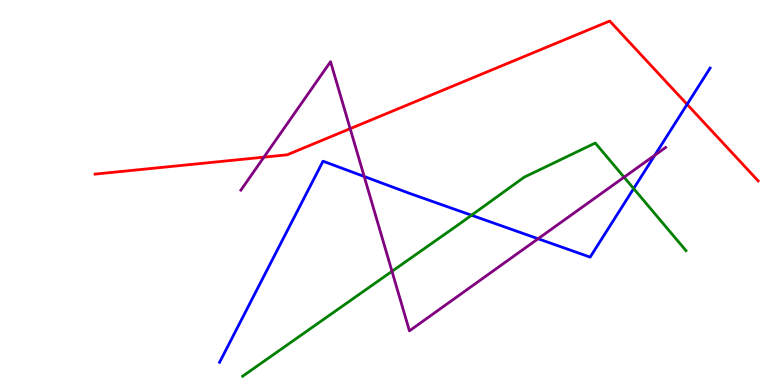[{'lines': ['blue', 'red'], 'intersections': [{'x': 8.87, 'y': 7.29}]}, {'lines': ['green', 'red'], 'intersections': []}, {'lines': ['purple', 'red'], 'intersections': [{'x': 3.41, 'y': 5.92}, {'x': 4.52, 'y': 6.66}]}, {'lines': ['blue', 'green'], 'intersections': [{'x': 6.08, 'y': 4.41}, {'x': 8.18, 'y': 5.1}]}, {'lines': ['blue', 'purple'], 'intersections': [{'x': 4.7, 'y': 5.42}, {'x': 6.94, 'y': 3.8}, {'x': 8.45, 'y': 5.97}]}, {'lines': ['green', 'purple'], 'intersections': [{'x': 5.06, 'y': 2.95}, {'x': 8.05, 'y': 5.4}]}]